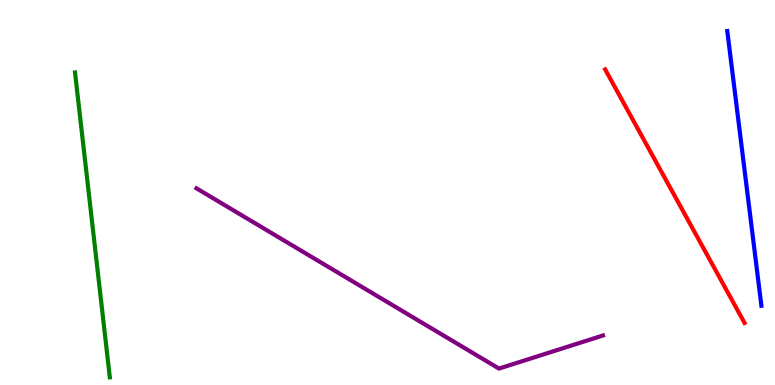[{'lines': ['blue', 'red'], 'intersections': []}, {'lines': ['green', 'red'], 'intersections': []}, {'lines': ['purple', 'red'], 'intersections': []}, {'lines': ['blue', 'green'], 'intersections': []}, {'lines': ['blue', 'purple'], 'intersections': []}, {'lines': ['green', 'purple'], 'intersections': []}]